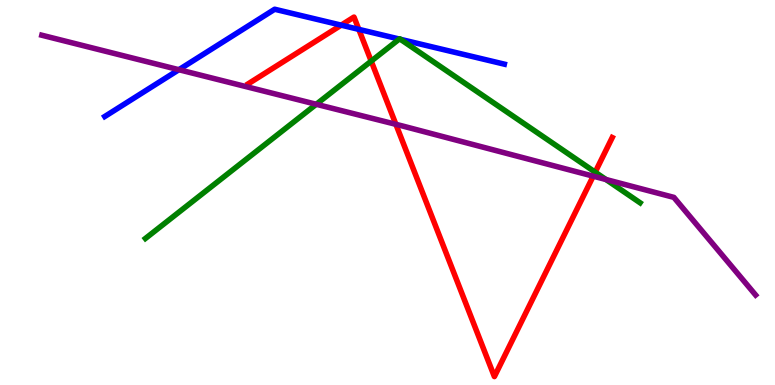[{'lines': ['blue', 'red'], 'intersections': [{'x': 4.4, 'y': 9.35}, {'x': 4.63, 'y': 9.24}]}, {'lines': ['green', 'red'], 'intersections': [{'x': 4.79, 'y': 8.41}, {'x': 7.68, 'y': 5.53}]}, {'lines': ['purple', 'red'], 'intersections': [{'x': 5.11, 'y': 6.77}, {'x': 7.65, 'y': 5.42}]}, {'lines': ['blue', 'green'], 'intersections': [{'x': 5.15, 'y': 8.99}, {'x': 5.17, 'y': 8.98}]}, {'lines': ['blue', 'purple'], 'intersections': [{'x': 2.31, 'y': 8.19}]}, {'lines': ['green', 'purple'], 'intersections': [{'x': 4.08, 'y': 7.29}, {'x': 7.82, 'y': 5.34}]}]